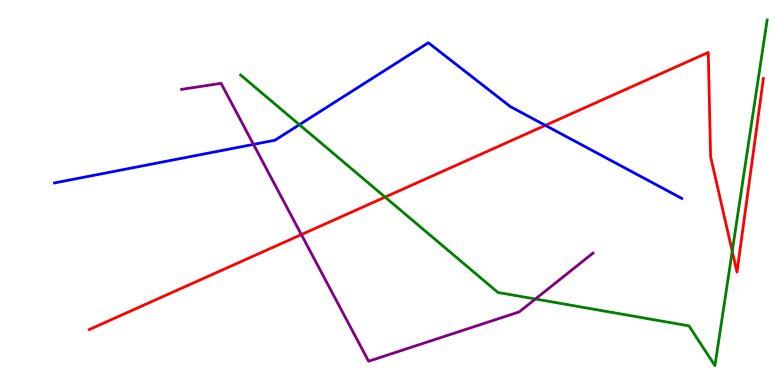[{'lines': ['blue', 'red'], 'intersections': [{'x': 7.04, 'y': 6.74}]}, {'lines': ['green', 'red'], 'intersections': [{'x': 4.97, 'y': 4.88}, {'x': 9.45, 'y': 3.47}]}, {'lines': ['purple', 'red'], 'intersections': [{'x': 3.89, 'y': 3.91}]}, {'lines': ['blue', 'green'], 'intersections': [{'x': 3.86, 'y': 6.76}]}, {'lines': ['blue', 'purple'], 'intersections': [{'x': 3.27, 'y': 6.25}]}, {'lines': ['green', 'purple'], 'intersections': [{'x': 6.91, 'y': 2.23}]}]